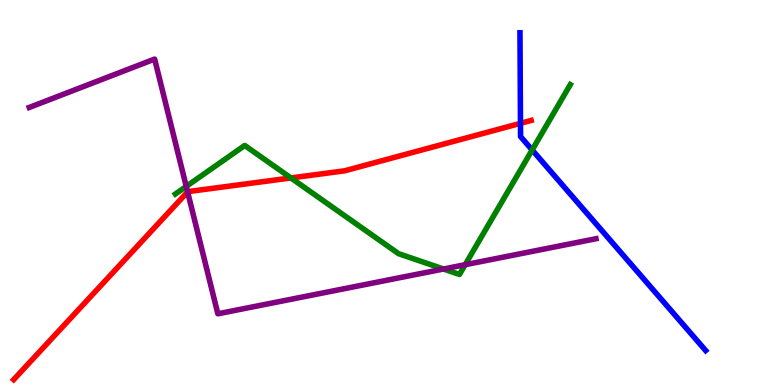[{'lines': ['blue', 'red'], 'intersections': [{'x': 6.72, 'y': 6.8}]}, {'lines': ['green', 'red'], 'intersections': [{'x': 3.75, 'y': 5.38}]}, {'lines': ['purple', 'red'], 'intersections': [{'x': 2.42, 'y': 5.02}]}, {'lines': ['blue', 'green'], 'intersections': [{'x': 6.87, 'y': 6.1}]}, {'lines': ['blue', 'purple'], 'intersections': []}, {'lines': ['green', 'purple'], 'intersections': [{'x': 2.4, 'y': 5.16}, {'x': 5.72, 'y': 3.01}, {'x': 6.0, 'y': 3.12}]}]